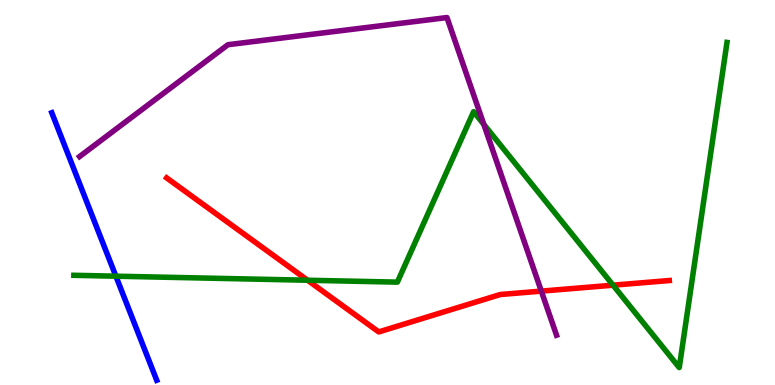[{'lines': ['blue', 'red'], 'intersections': []}, {'lines': ['green', 'red'], 'intersections': [{'x': 3.97, 'y': 2.72}, {'x': 7.91, 'y': 2.59}]}, {'lines': ['purple', 'red'], 'intersections': [{'x': 6.98, 'y': 2.44}]}, {'lines': ['blue', 'green'], 'intersections': [{'x': 1.5, 'y': 2.83}]}, {'lines': ['blue', 'purple'], 'intersections': []}, {'lines': ['green', 'purple'], 'intersections': [{'x': 6.24, 'y': 6.77}]}]